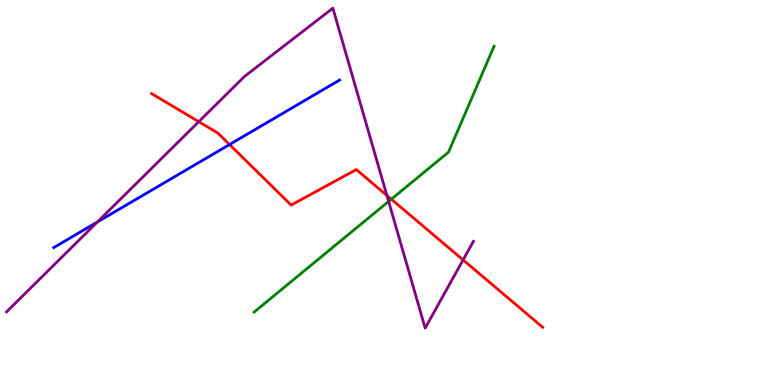[{'lines': ['blue', 'red'], 'intersections': [{'x': 2.96, 'y': 6.25}]}, {'lines': ['green', 'red'], 'intersections': [{'x': 5.05, 'y': 4.83}]}, {'lines': ['purple', 'red'], 'intersections': [{'x': 2.56, 'y': 6.84}, {'x': 4.99, 'y': 4.92}, {'x': 5.98, 'y': 3.25}]}, {'lines': ['blue', 'green'], 'intersections': []}, {'lines': ['blue', 'purple'], 'intersections': [{'x': 1.26, 'y': 4.23}]}, {'lines': ['green', 'purple'], 'intersections': [{'x': 5.01, 'y': 4.77}]}]